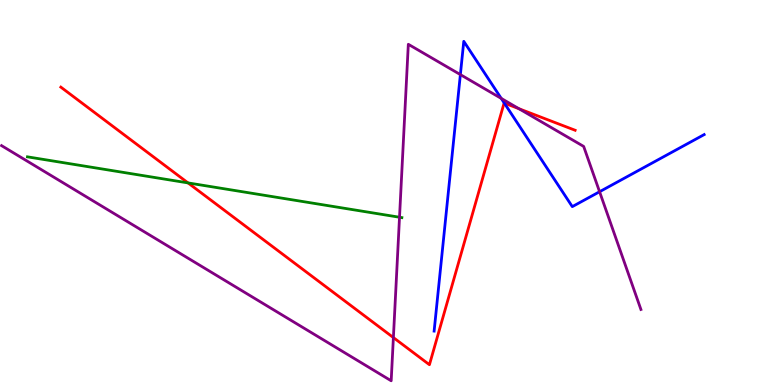[{'lines': ['blue', 'red'], 'intersections': [{'x': 6.51, 'y': 7.32}]}, {'lines': ['green', 'red'], 'intersections': [{'x': 2.43, 'y': 5.25}]}, {'lines': ['purple', 'red'], 'intersections': [{'x': 5.08, 'y': 1.23}, {'x': 6.7, 'y': 7.18}]}, {'lines': ['blue', 'green'], 'intersections': []}, {'lines': ['blue', 'purple'], 'intersections': [{'x': 5.94, 'y': 8.06}, {'x': 6.47, 'y': 7.44}, {'x': 7.74, 'y': 5.02}]}, {'lines': ['green', 'purple'], 'intersections': [{'x': 5.16, 'y': 4.36}]}]